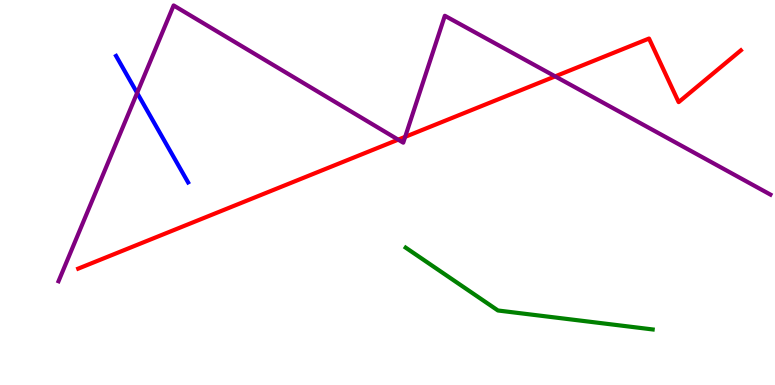[{'lines': ['blue', 'red'], 'intersections': []}, {'lines': ['green', 'red'], 'intersections': []}, {'lines': ['purple', 'red'], 'intersections': [{'x': 5.14, 'y': 6.37}, {'x': 5.23, 'y': 6.45}, {'x': 7.16, 'y': 8.02}]}, {'lines': ['blue', 'green'], 'intersections': []}, {'lines': ['blue', 'purple'], 'intersections': [{'x': 1.77, 'y': 7.59}]}, {'lines': ['green', 'purple'], 'intersections': []}]